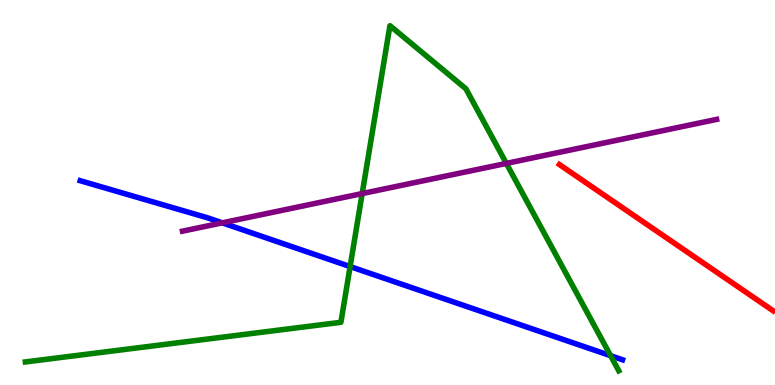[{'lines': ['blue', 'red'], 'intersections': []}, {'lines': ['green', 'red'], 'intersections': []}, {'lines': ['purple', 'red'], 'intersections': []}, {'lines': ['blue', 'green'], 'intersections': [{'x': 4.52, 'y': 3.08}, {'x': 7.88, 'y': 0.761}]}, {'lines': ['blue', 'purple'], 'intersections': [{'x': 2.87, 'y': 4.21}]}, {'lines': ['green', 'purple'], 'intersections': [{'x': 4.67, 'y': 4.97}, {'x': 6.53, 'y': 5.76}]}]